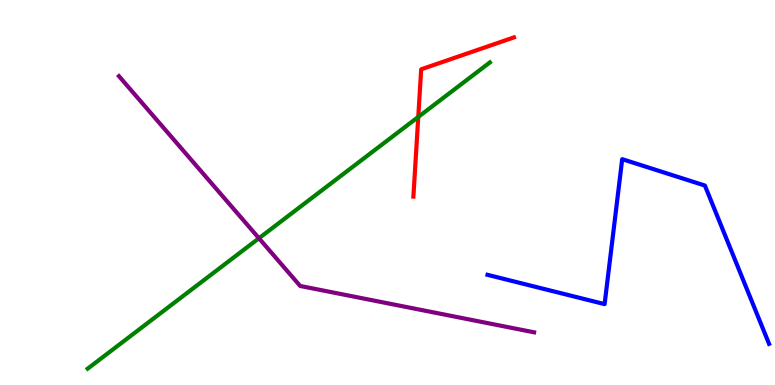[{'lines': ['blue', 'red'], 'intersections': []}, {'lines': ['green', 'red'], 'intersections': [{'x': 5.4, 'y': 6.96}]}, {'lines': ['purple', 'red'], 'intersections': []}, {'lines': ['blue', 'green'], 'intersections': []}, {'lines': ['blue', 'purple'], 'intersections': []}, {'lines': ['green', 'purple'], 'intersections': [{'x': 3.34, 'y': 3.81}]}]